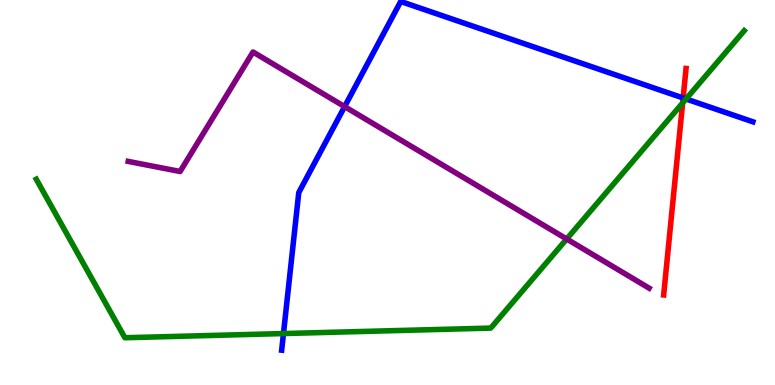[{'lines': ['blue', 'red'], 'intersections': [{'x': 8.81, 'y': 7.46}]}, {'lines': ['green', 'red'], 'intersections': [{'x': 8.81, 'y': 7.33}]}, {'lines': ['purple', 'red'], 'intersections': []}, {'lines': ['blue', 'green'], 'intersections': [{'x': 3.66, 'y': 1.34}, {'x': 8.85, 'y': 7.43}]}, {'lines': ['blue', 'purple'], 'intersections': [{'x': 4.45, 'y': 7.23}]}, {'lines': ['green', 'purple'], 'intersections': [{'x': 7.31, 'y': 3.79}]}]